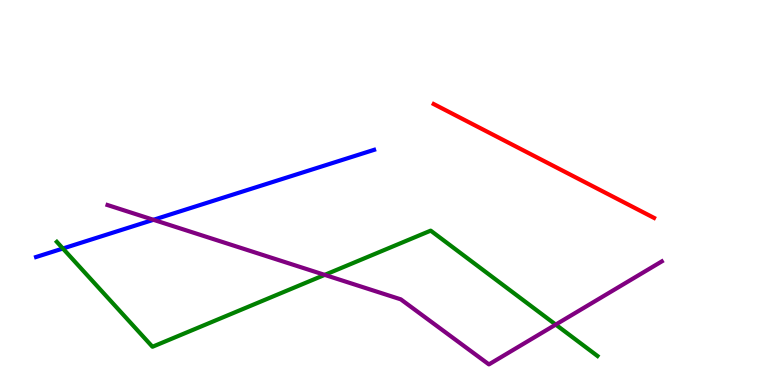[{'lines': ['blue', 'red'], 'intersections': []}, {'lines': ['green', 'red'], 'intersections': []}, {'lines': ['purple', 'red'], 'intersections': []}, {'lines': ['blue', 'green'], 'intersections': [{'x': 0.811, 'y': 3.55}]}, {'lines': ['blue', 'purple'], 'intersections': [{'x': 1.98, 'y': 4.29}]}, {'lines': ['green', 'purple'], 'intersections': [{'x': 4.19, 'y': 2.86}, {'x': 7.17, 'y': 1.57}]}]